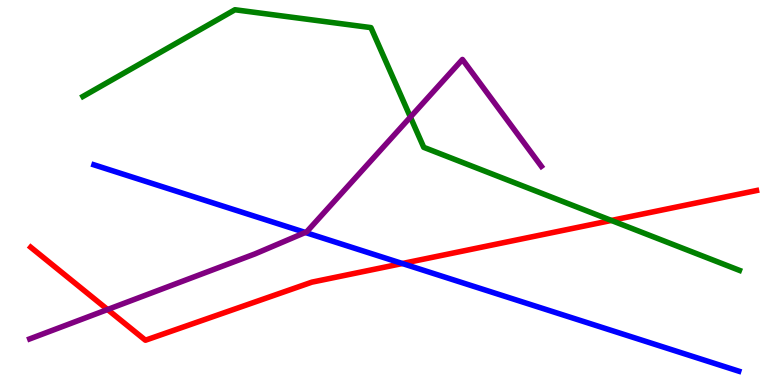[{'lines': ['blue', 'red'], 'intersections': [{'x': 5.19, 'y': 3.16}]}, {'lines': ['green', 'red'], 'intersections': [{'x': 7.89, 'y': 4.27}]}, {'lines': ['purple', 'red'], 'intersections': [{'x': 1.39, 'y': 1.96}]}, {'lines': ['blue', 'green'], 'intersections': []}, {'lines': ['blue', 'purple'], 'intersections': [{'x': 3.94, 'y': 3.96}]}, {'lines': ['green', 'purple'], 'intersections': [{'x': 5.3, 'y': 6.96}]}]